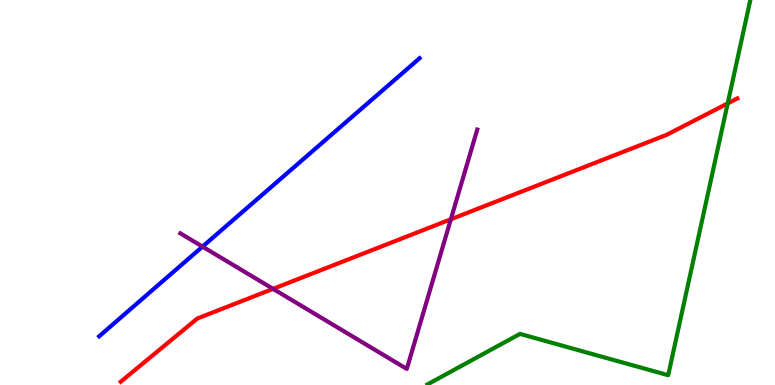[{'lines': ['blue', 'red'], 'intersections': []}, {'lines': ['green', 'red'], 'intersections': [{'x': 9.39, 'y': 7.31}]}, {'lines': ['purple', 'red'], 'intersections': [{'x': 3.52, 'y': 2.5}, {'x': 5.82, 'y': 4.3}]}, {'lines': ['blue', 'green'], 'intersections': []}, {'lines': ['blue', 'purple'], 'intersections': [{'x': 2.61, 'y': 3.59}]}, {'lines': ['green', 'purple'], 'intersections': []}]